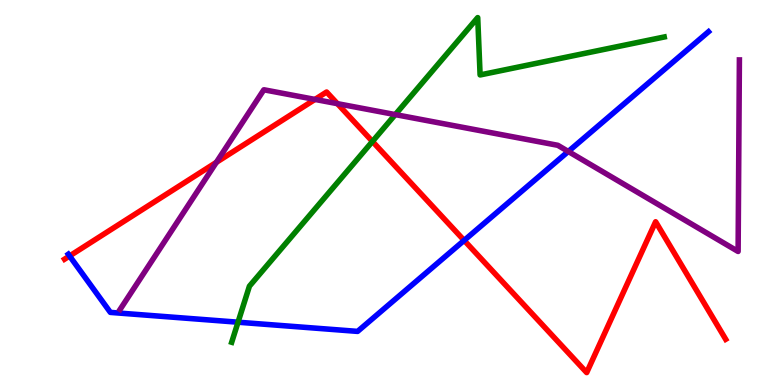[{'lines': ['blue', 'red'], 'intersections': [{'x': 0.898, 'y': 3.35}, {'x': 5.99, 'y': 3.76}]}, {'lines': ['green', 'red'], 'intersections': [{'x': 4.81, 'y': 6.33}]}, {'lines': ['purple', 'red'], 'intersections': [{'x': 2.79, 'y': 5.78}, {'x': 4.06, 'y': 7.42}, {'x': 4.35, 'y': 7.31}]}, {'lines': ['blue', 'green'], 'intersections': [{'x': 3.07, 'y': 1.63}]}, {'lines': ['blue', 'purple'], 'intersections': [{'x': 7.33, 'y': 6.07}]}, {'lines': ['green', 'purple'], 'intersections': [{'x': 5.1, 'y': 7.02}]}]